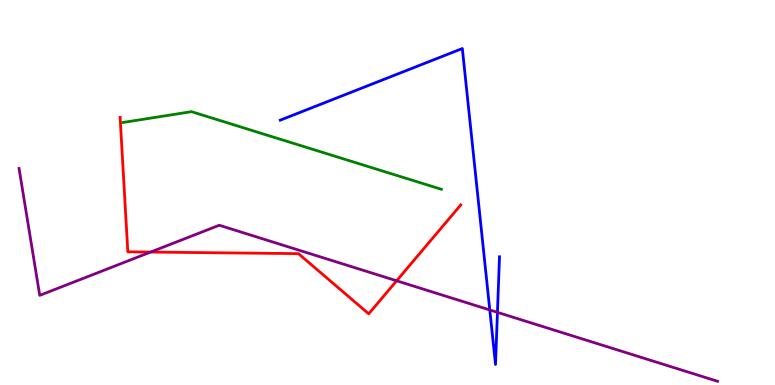[{'lines': ['blue', 'red'], 'intersections': []}, {'lines': ['green', 'red'], 'intersections': []}, {'lines': ['purple', 'red'], 'intersections': [{'x': 1.94, 'y': 3.45}, {'x': 5.12, 'y': 2.71}]}, {'lines': ['blue', 'green'], 'intersections': []}, {'lines': ['blue', 'purple'], 'intersections': [{'x': 6.32, 'y': 1.95}, {'x': 6.42, 'y': 1.89}]}, {'lines': ['green', 'purple'], 'intersections': []}]